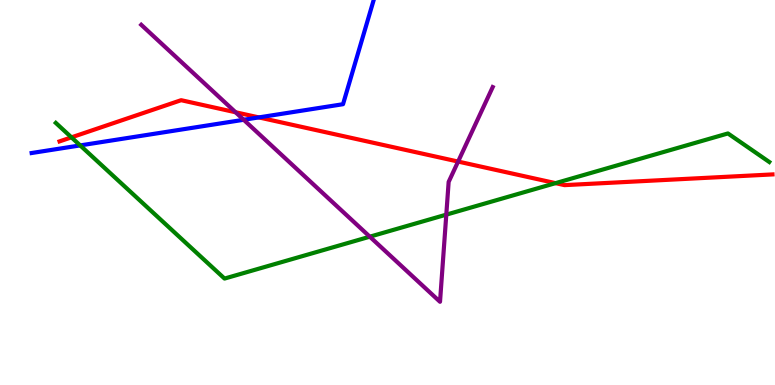[{'lines': ['blue', 'red'], 'intersections': [{'x': 3.34, 'y': 6.95}]}, {'lines': ['green', 'red'], 'intersections': [{'x': 0.922, 'y': 6.43}, {'x': 7.17, 'y': 5.24}]}, {'lines': ['purple', 'red'], 'intersections': [{'x': 3.04, 'y': 7.08}, {'x': 5.91, 'y': 5.8}]}, {'lines': ['blue', 'green'], 'intersections': [{'x': 1.03, 'y': 6.22}]}, {'lines': ['blue', 'purple'], 'intersections': [{'x': 3.14, 'y': 6.89}]}, {'lines': ['green', 'purple'], 'intersections': [{'x': 4.77, 'y': 3.85}, {'x': 5.76, 'y': 4.42}]}]